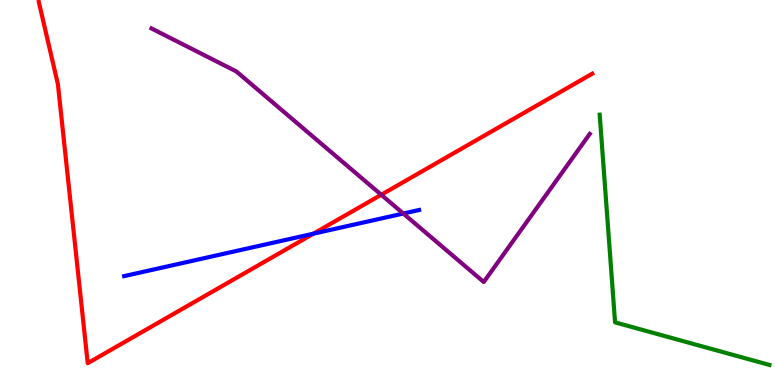[{'lines': ['blue', 'red'], 'intersections': [{'x': 4.04, 'y': 3.93}]}, {'lines': ['green', 'red'], 'intersections': []}, {'lines': ['purple', 'red'], 'intersections': [{'x': 4.92, 'y': 4.94}]}, {'lines': ['blue', 'green'], 'intersections': []}, {'lines': ['blue', 'purple'], 'intersections': [{'x': 5.2, 'y': 4.45}]}, {'lines': ['green', 'purple'], 'intersections': []}]